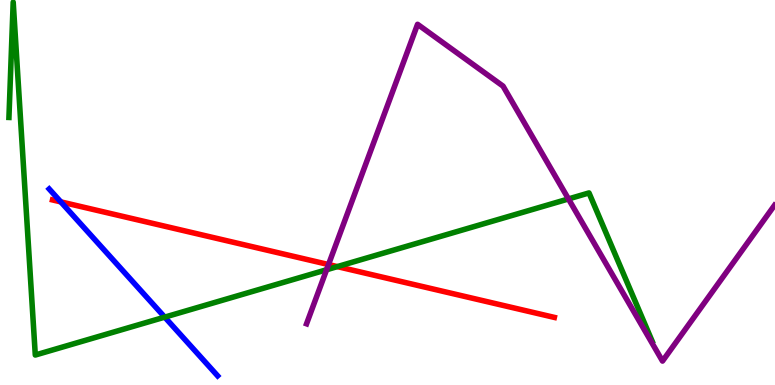[{'lines': ['blue', 'red'], 'intersections': [{'x': 0.785, 'y': 4.76}]}, {'lines': ['green', 'red'], 'intersections': [{'x': 4.35, 'y': 3.08}]}, {'lines': ['purple', 'red'], 'intersections': [{'x': 4.24, 'y': 3.13}]}, {'lines': ['blue', 'green'], 'intersections': [{'x': 2.13, 'y': 1.76}]}, {'lines': ['blue', 'purple'], 'intersections': []}, {'lines': ['green', 'purple'], 'intersections': [{'x': 4.21, 'y': 2.99}, {'x': 7.34, 'y': 4.83}]}]